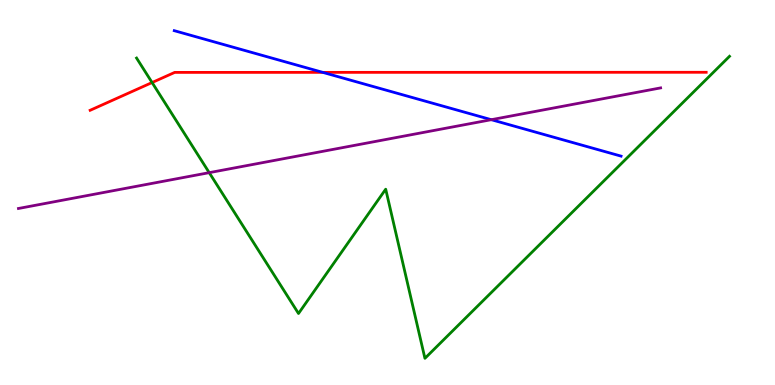[{'lines': ['blue', 'red'], 'intersections': [{'x': 4.16, 'y': 8.12}]}, {'lines': ['green', 'red'], 'intersections': [{'x': 1.96, 'y': 7.86}]}, {'lines': ['purple', 'red'], 'intersections': []}, {'lines': ['blue', 'green'], 'intersections': []}, {'lines': ['blue', 'purple'], 'intersections': [{'x': 6.34, 'y': 6.89}]}, {'lines': ['green', 'purple'], 'intersections': [{'x': 2.7, 'y': 5.52}]}]